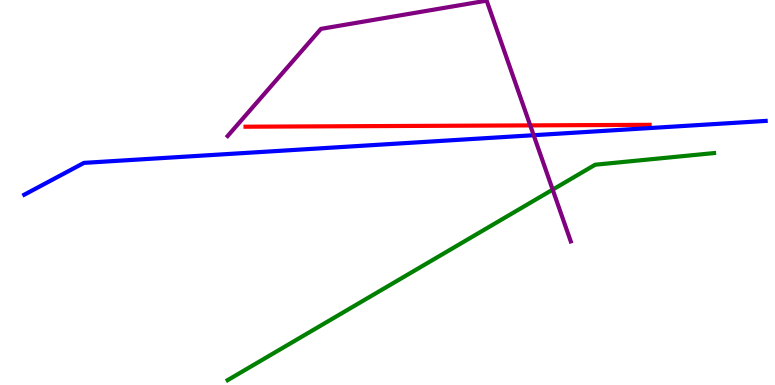[{'lines': ['blue', 'red'], 'intersections': []}, {'lines': ['green', 'red'], 'intersections': []}, {'lines': ['purple', 'red'], 'intersections': [{'x': 6.84, 'y': 6.74}]}, {'lines': ['blue', 'green'], 'intersections': []}, {'lines': ['blue', 'purple'], 'intersections': [{'x': 6.89, 'y': 6.49}]}, {'lines': ['green', 'purple'], 'intersections': [{'x': 7.13, 'y': 5.07}]}]